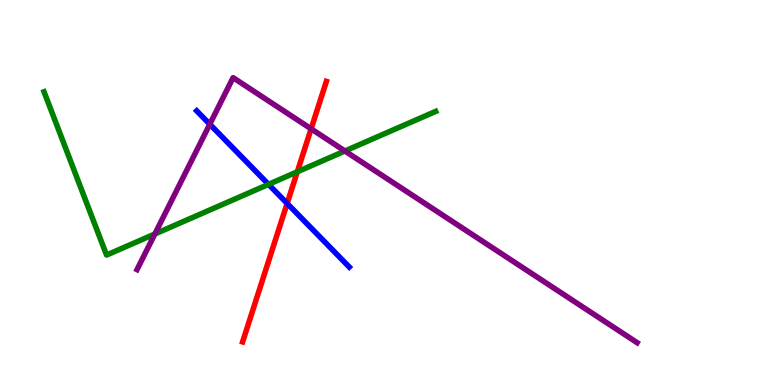[{'lines': ['blue', 'red'], 'intersections': [{'x': 3.7, 'y': 4.72}]}, {'lines': ['green', 'red'], 'intersections': [{'x': 3.84, 'y': 5.54}]}, {'lines': ['purple', 'red'], 'intersections': [{'x': 4.01, 'y': 6.65}]}, {'lines': ['blue', 'green'], 'intersections': [{'x': 3.46, 'y': 5.21}]}, {'lines': ['blue', 'purple'], 'intersections': [{'x': 2.71, 'y': 6.77}]}, {'lines': ['green', 'purple'], 'intersections': [{'x': 2.0, 'y': 3.92}, {'x': 4.45, 'y': 6.08}]}]